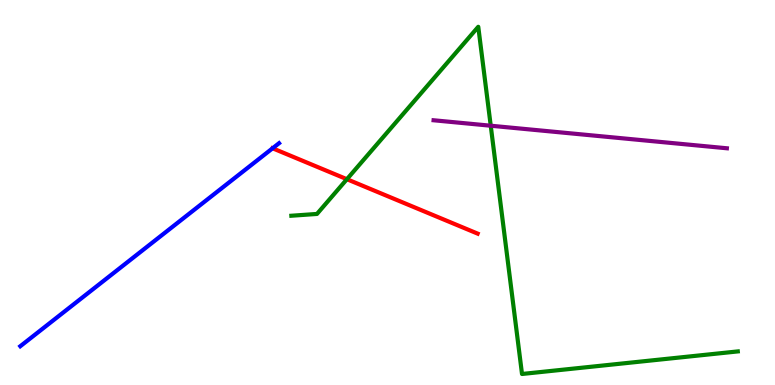[{'lines': ['blue', 'red'], 'intersections': [{'x': 3.52, 'y': 6.15}]}, {'lines': ['green', 'red'], 'intersections': [{'x': 4.48, 'y': 5.35}]}, {'lines': ['purple', 'red'], 'intersections': []}, {'lines': ['blue', 'green'], 'intersections': []}, {'lines': ['blue', 'purple'], 'intersections': []}, {'lines': ['green', 'purple'], 'intersections': [{'x': 6.33, 'y': 6.73}]}]